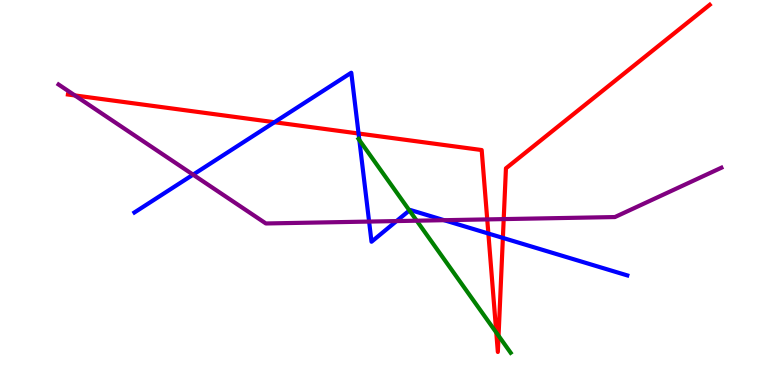[{'lines': ['blue', 'red'], 'intersections': [{'x': 3.54, 'y': 6.83}, {'x': 4.63, 'y': 6.53}, {'x': 6.3, 'y': 3.93}, {'x': 6.49, 'y': 3.82}]}, {'lines': ['green', 'red'], 'intersections': [{'x': 6.4, 'y': 1.36}, {'x': 6.43, 'y': 1.28}]}, {'lines': ['purple', 'red'], 'intersections': [{'x': 0.966, 'y': 7.52}, {'x': 6.29, 'y': 4.3}, {'x': 6.5, 'y': 4.31}]}, {'lines': ['blue', 'green'], 'intersections': [{'x': 4.64, 'y': 6.36}, {'x': 5.28, 'y': 4.53}]}, {'lines': ['blue', 'purple'], 'intersections': [{'x': 2.49, 'y': 5.46}, {'x': 4.76, 'y': 4.24}, {'x': 5.12, 'y': 4.26}, {'x': 5.73, 'y': 4.28}]}, {'lines': ['green', 'purple'], 'intersections': [{'x': 5.38, 'y': 4.27}]}]